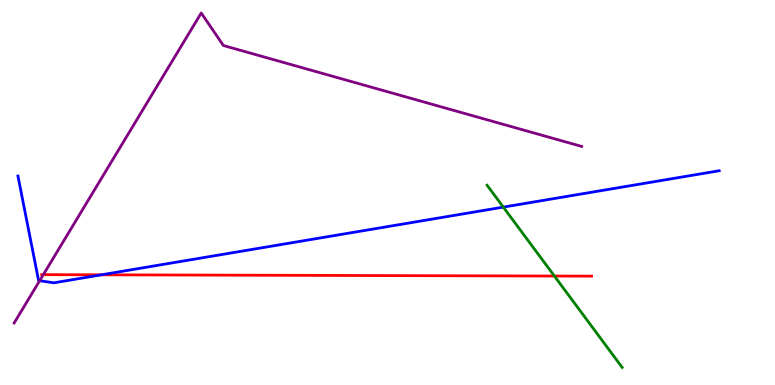[{'lines': ['blue', 'red'], 'intersections': [{'x': 1.31, 'y': 2.86}]}, {'lines': ['green', 'red'], 'intersections': [{'x': 7.15, 'y': 2.83}]}, {'lines': ['purple', 'red'], 'intersections': [{'x': 0.559, 'y': 2.87}]}, {'lines': ['blue', 'green'], 'intersections': [{'x': 6.49, 'y': 4.62}]}, {'lines': ['blue', 'purple'], 'intersections': [{'x': 0.512, 'y': 2.71}]}, {'lines': ['green', 'purple'], 'intersections': []}]